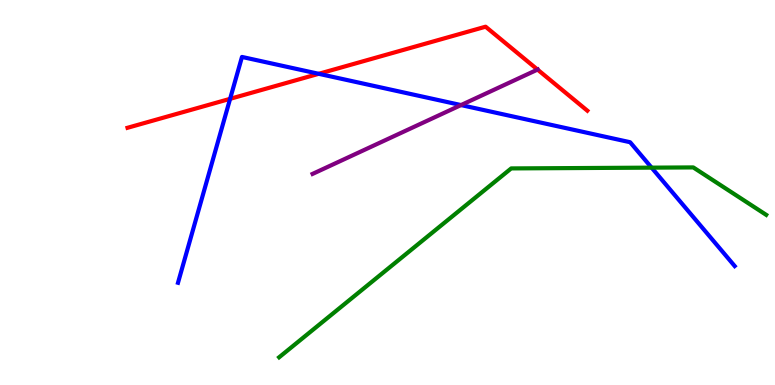[{'lines': ['blue', 'red'], 'intersections': [{'x': 2.97, 'y': 7.43}, {'x': 4.11, 'y': 8.08}]}, {'lines': ['green', 'red'], 'intersections': []}, {'lines': ['purple', 'red'], 'intersections': [{'x': 6.94, 'y': 8.19}]}, {'lines': ['blue', 'green'], 'intersections': [{'x': 8.41, 'y': 5.65}]}, {'lines': ['blue', 'purple'], 'intersections': [{'x': 5.95, 'y': 7.27}]}, {'lines': ['green', 'purple'], 'intersections': []}]